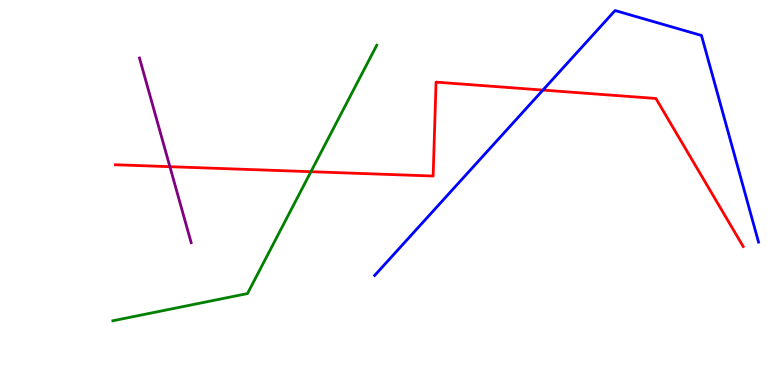[{'lines': ['blue', 'red'], 'intersections': [{'x': 7.01, 'y': 7.66}]}, {'lines': ['green', 'red'], 'intersections': [{'x': 4.01, 'y': 5.54}]}, {'lines': ['purple', 'red'], 'intersections': [{'x': 2.19, 'y': 5.67}]}, {'lines': ['blue', 'green'], 'intersections': []}, {'lines': ['blue', 'purple'], 'intersections': []}, {'lines': ['green', 'purple'], 'intersections': []}]